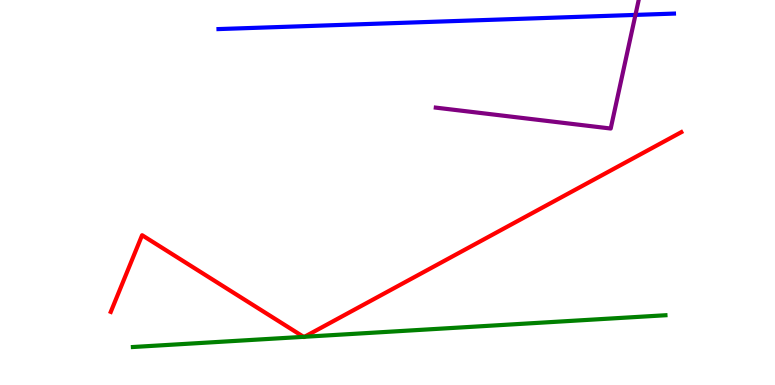[{'lines': ['blue', 'red'], 'intersections': []}, {'lines': ['green', 'red'], 'intersections': [{'x': 3.92, 'y': 1.25}, {'x': 3.93, 'y': 1.25}]}, {'lines': ['purple', 'red'], 'intersections': []}, {'lines': ['blue', 'green'], 'intersections': []}, {'lines': ['blue', 'purple'], 'intersections': [{'x': 8.2, 'y': 9.61}]}, {'lines': ['green', 'purple'], 'intersections': []}]